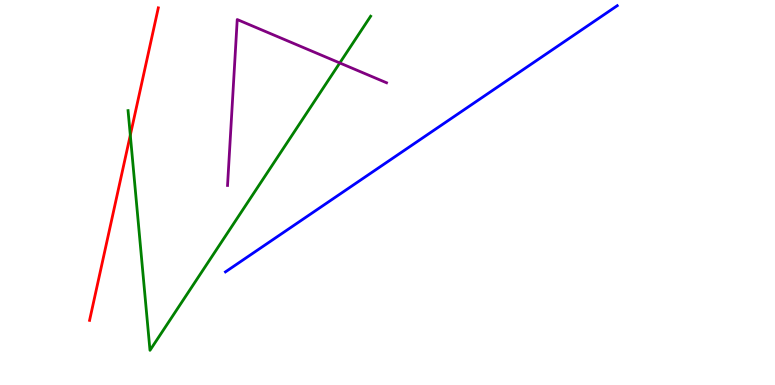[{'lines': ['blue', 'red'], 'intersections': []}, {'lines': ['green', 'red'], 'intersections': [{'x': 1.68, 'y': 6.49}]}, {'lines': ['purple', 'red'], 'intersections': []}, {'lines': ['blue', 'green'], 'intersections': []}, {'lines': ['blue', 'purple'], 'intersections': []}, {'lines': ['green', 'purple'], 'intersections': [{'x': 4.38, 'y': 8.36}]}]